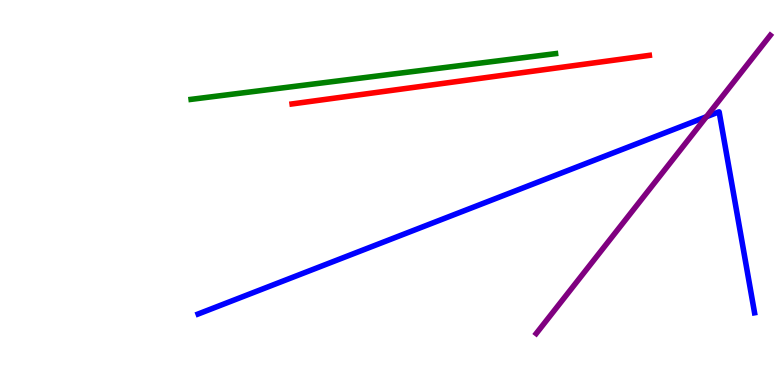[{'lines': ['blue', 'red'], 'intersections': []}, {'lines': ['green', 'red'], 'intersections': []}, {'lines': ['purple', 'red'], 'intersections': []}, {'lines': ['blue', 'green'], 'intersections': []}, {'lines': ['blue', 'purple'], 'intersections': [{'x': 9.11, 'y': 6.97}]}, {'lines': ['green', 'purple'], 'intersections': []}]